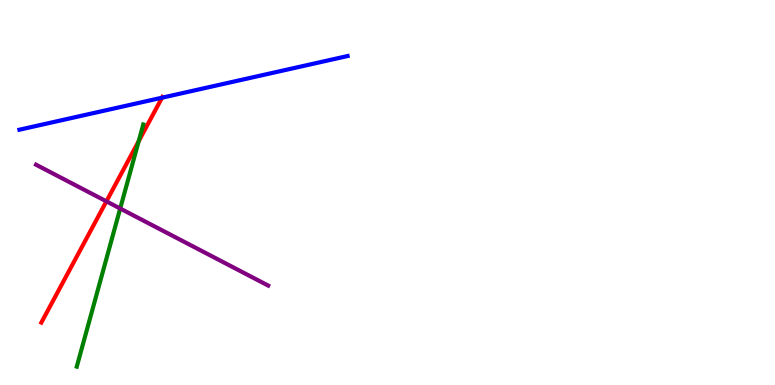[{'lines': ['blue', 'red'], 'intersections': [{'x': 2.09, 'y': 7.46}]}, {'lines': ['green', 'red'], 'intersections': [{'x': 1.79, 'y': 6.33}]}, {'lines': ['purple', 'red'], 'intersections': [{'x': 1.37, 'y': 4.77}]}, {'lines': ['blue', 'green'], 'intersections': []}, {'lines': ['blue', 'purple'], 'intersections': []}, {'lines': ['green', 'purple'], 'intersections': [{'x': 1.55, 'y': 4.58}]}]